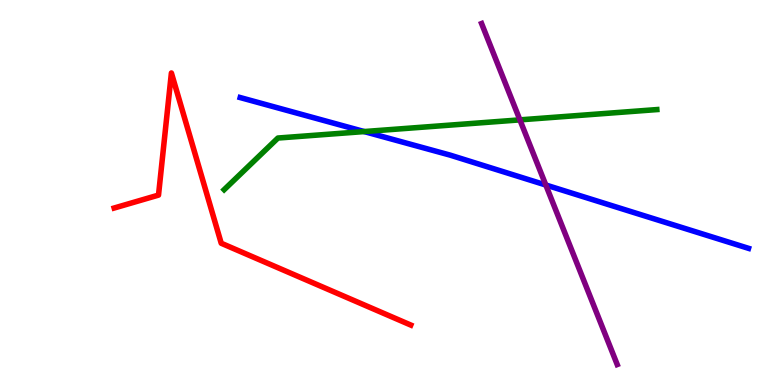[{'lines': ['blue', 'red'], 'intersections': []}, {'lines': ['green', 'red'], 'intersections': []}, {'lines': ['purple', 'red'], 'intersections': []}, {'lines': ['blue', 'green'], 'intersections': [{'x': 4.7, 'y': 6.58}]}, {'lines': ['blue', 'purple'], 'intersections': [{'x': 7.04, 'y': 5.19}]}, {'lines': ['green', 'purple'], 'intersections': [{'x': 6.71, 'y': 6.89}]}]